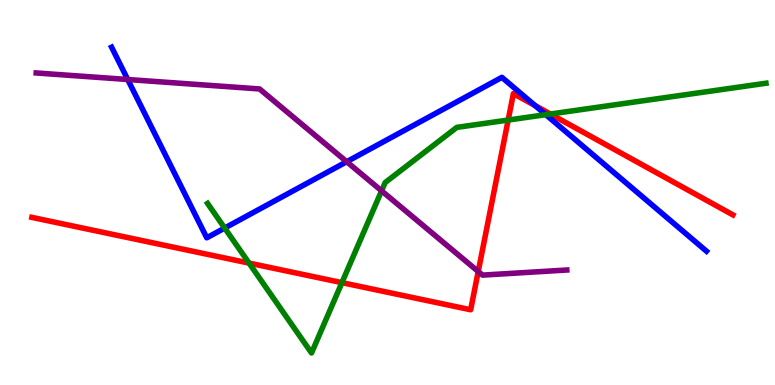[{'lines': ['blue', 'red'], 'intersections': [{'x': 6.91, 'y': 7.26}]}, {'lines': ['green', 'red'], 'intersections': [{'x': 3.21, 'y': 3.17}, {'x': 4.41, 'y': 2.66}, {'x': 6.56, 'y': 6.88}, {'x': 7.1, 'y': 7.04}]}, {'lines': ['purple', 'red'], 'intersections': [{'x': 6.17, 'y': 2.95}]}, {'lines': ['blue', 'green'], 'intersections': [{'x': 2.9, 'y': 4.08}, {'x': 7.04, 'y': 7.02}]}, {'lines': ['blue', 'purple'], 'intersections': [{'x': 1.65, 'y': 7.93}, {'x': 4.47, 'y': 5.8}]}, {'lines': ['green', 'purple'], 'intersections': [{'x': 4.92, 'y': 5.04}]}]